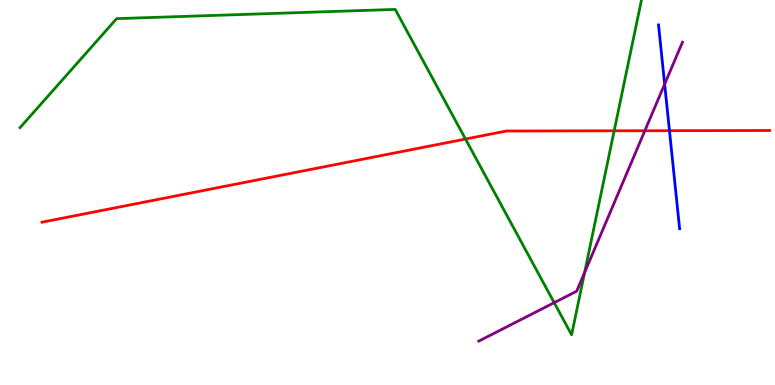[{'lines': ['blue', 'red'], 'intersections': [{'x': 8.64, 'y': 6.61}]}, {'lines': ['green', 'red'], 'intersections': [{'x': 6.01, 'y': 6.39}, {'x': 7.92, 'y': 6.6}]}, {'lines': ['purple', 'red'], 'intersections': [{'x': 8.32, 'y': 6.6}]}, {'lines': ['blue', 'green'], 'intersections': []}, {'lines': ['blue', 'purple'], 'intersections': [{'x': 8.58, 'y': 7.81}]}, {'lines': ['green', 'purple'], 'intersections': [{'x': 7.15, 'y': 2.14}, {'x': 7.54, 'y': 2.92}]}]